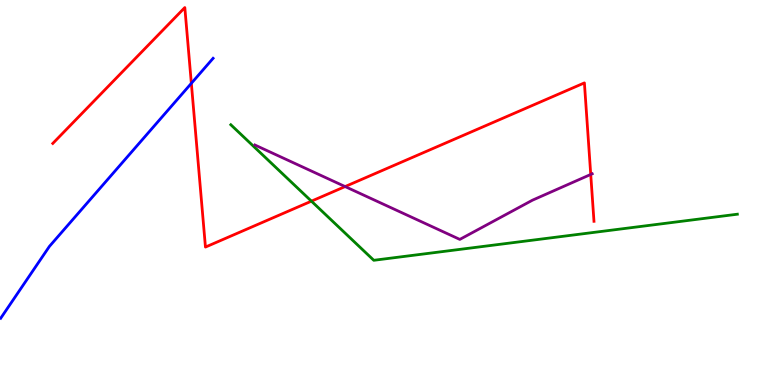[{'lines': ['blue', 'red'], 'intersections': [{'x': 2.47, 'y': 7.84}]}, {'lines': ['green', 'red'], 'intersections': [{'x': 4.02, 'y': 4.77}]}, {'lines': ['purple', 'red'], 'intersections': [{'x': 4.45, 'y': 5.15}, {'x': 7.62, 'y': 5.47}]}, {'lines': ['blue', 'green'], 'intersections': []}, {'lines': ['blue', 'purple'], 'intersections': []}, {'lines': ['green', 'purple'], 'intersections': []}]